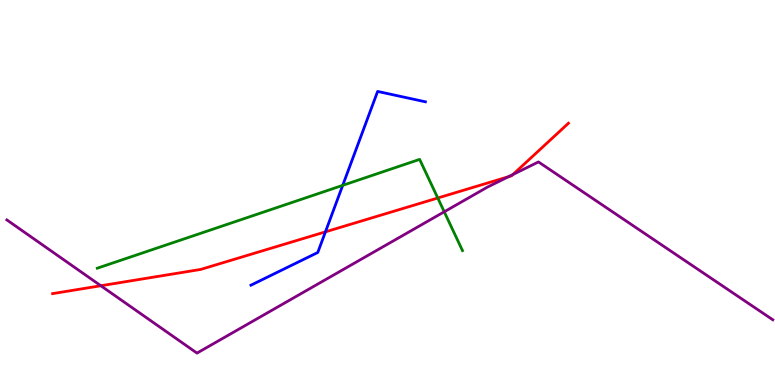[{'lines': ['blue', 'red'], 'intersections': [{'x': 4.2, 'y': 3.98}]}, {'lines': ['green', 'red'], 'intersections': [{'x': 5.65, 'y': 4.86}]}, {'lines': ['purple', 'red'], 'intersections': [{'x': 1.3, 'y': 2.58}, {'x': 6.56, 'y': 5.41}, {'x': 6.62, 'y': 5.47}]}, {'lines': ['blue', 'green'], 'intersections': [{'x': 4.42, 'y': 5.19}]}, {'lines': ['blue', 'purple'], 'intersections': []}, {'lines': ['green', 'purple'], 'intersections': [{'x': 5.73, 'y': 4.5}]}]